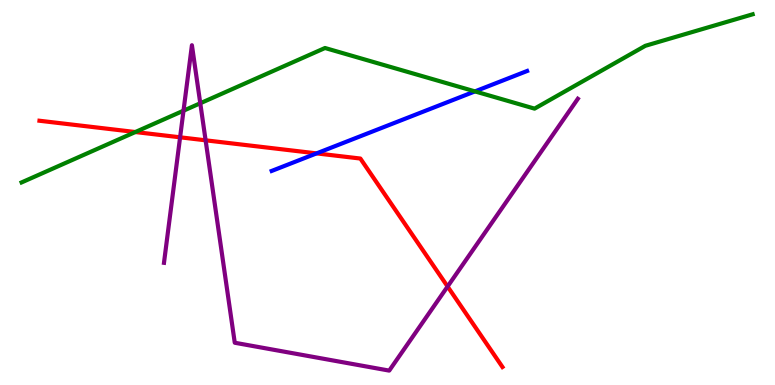[{'lines': ['blue', 'red'], 'intersections': [{'x': 4.08, 'y': 6.02}]}, {'lines': ['green', 'red'], 'intersections': [{'x': 1.75, 'y': 6.57}]}, {'lines': ['purple', 'red'], 'intersections': [{'x': 2.32, 'y': 6.43}, {'x': 2.65, 'y': 6.36}, {'x': 5.78, 'y': 2.56}]}, {'lines': ['blue', 'green'], 'intersections': [{'x': 6.13, 'y': 7.63}]}, {'lines': ['blue', 'purple'], 'intersections': []}, {'lines': ['green', 'purple'], 'intersections': [{'x': 2.37, 'y': 7.12}, {'x': 2.58, 'y': 7.32}]}]